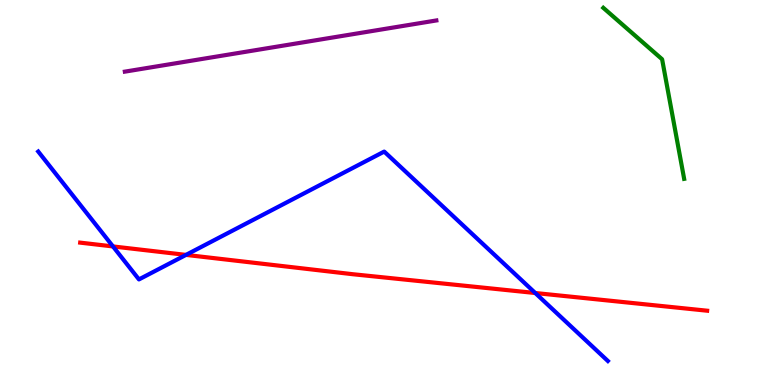[{'lines': ['blue', 'red'], 'intersections': [{'x': 1.46, 'y': 3.6}, {'x': 2.4, 'y': 3.38}, {'x': 6.91, 'y': 2.39}]}, {'lines': ['green', 'red'], 'intersections': []}, {'lines': ['purple', 'red'], 'intersections': []}, {'lines': ['blue', 'green'], 'intersections': []}, {'lines': ['blue', 'purple'], 'intersections': []}, {'lines': ['green', 'purple'], 'intersections': []}]